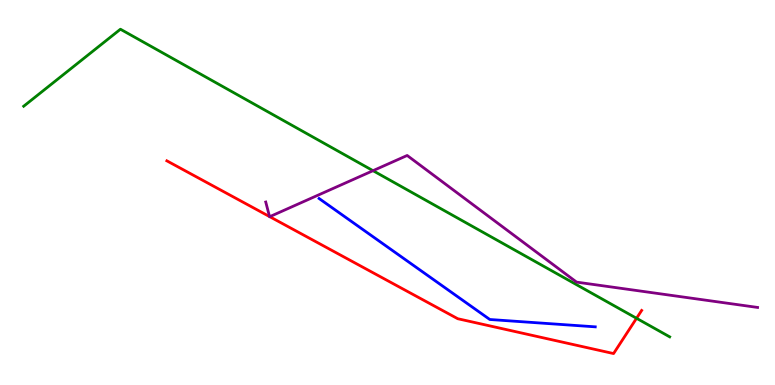[{'lines': ['blue', 'red'], 'intersections': []}, {'lines': ['green', 'red'], 'intersections': [{'x': 8.21, 'y': 1.73}]}, {'lines': ['purple', 'red'], 'intersections': [{'x': 3.48, 'y': 4.38}, {'x': 3.48, 'y': 4.37}]}, {'lines': ['blue', 'green'], 'intersections': []}, {'lines': ['blue', 'purple'], 'intersections': []}, {'lines': ['green', 'purple'], 'intersections': [{'x': 4.81, 'y': 5.57}]}]